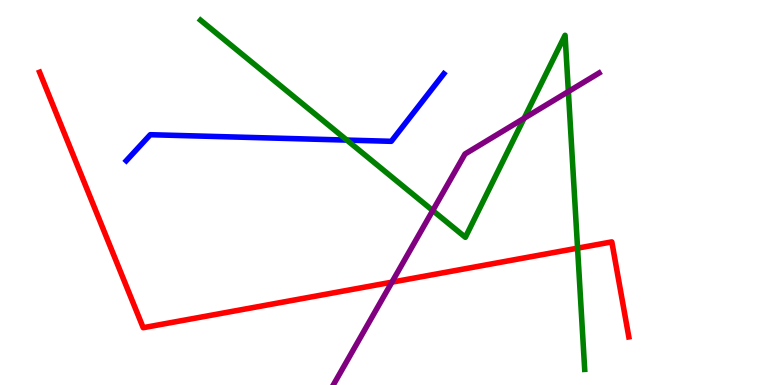[{'lines': ['blue', 'red'], 'intersections': []}, {'lines': ['green', 'red'], 'intersections': [{'x': 7.45, 'y': 3.55}]}, {'lines': ['purple', 'red'], 'intersections': [{'x': 5.06, 'y': 2.67}]}, {'lines': ['blue', 'green'], 'intersections': [{'x': 4.47, 'y': 6.36}]}, {'lines': ['blue', 'purple'], 'intersections': []}, {'lines': ['green', 'purple'], 'intersections': [{'x': 5.58, 'y': 4.53}, {'x': 6.76, 'y': 6.93}, {'x': 7.33, 'y': 7.62}]}]